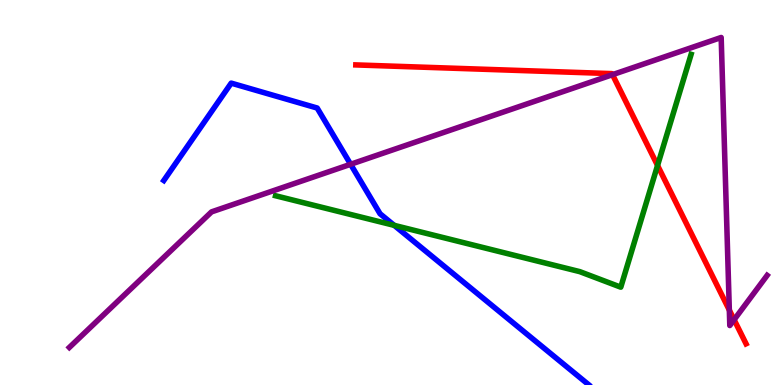[{'lines': ['blue', 'red'], 'intersections': []}, {'lines': ['green', 'red'], 'intersections': [{'x': 8.48, 'y': 5.7}]}, {'lines': ['purple', 'red'], 'intersections': [{'x': 7.9, 'y': 8.06}, {'x': 9.41, 'y': 1.95}, {'x': 9.47, 'y': 1.7}]}, {'lines': ['blue', 'green'], 'intersections': [{'x': 5.09, 'y': 4.15}]}, {'lines': ['blue', 'purple'], 'intersections': [{'x': 4.52, 'y': 5.73}]}, {'lines': ['green', 'purple'], 'intersections': []}]